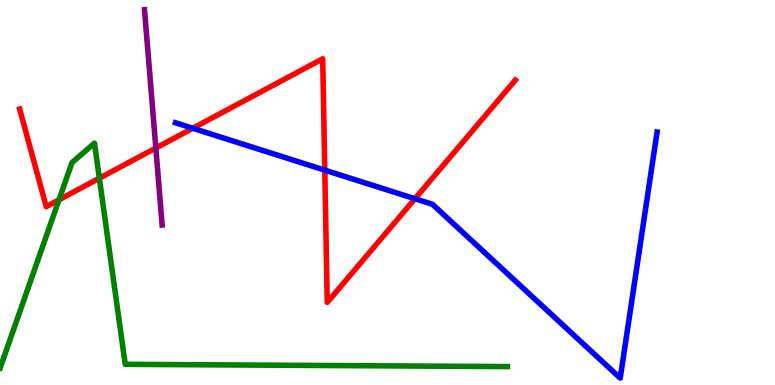[{'lines': ['blue', 'red'], 'intersections': [{'x': 2.49, 'y': 6.67}, {'x': 4.19, 'y': 5.58}, {'x': 5.35, 'y': 4.84}]}, {'lines': ['green', 'red'], 'intersections': [{'x': 0.761, 'y': 4.81}, {'x': 1.28, 'y': 5.37}]}, {'lines': ['purple', 'red'], 'intersections': [{'x': 2.01, 'y': 6.16}]}, {'lines': ['blue', 'green'], 'intersections': []}, {'lines': ['blue', 'purple'], 'intersections': []}, {'lines': ['green', 'purple'], 'intersections': []}]